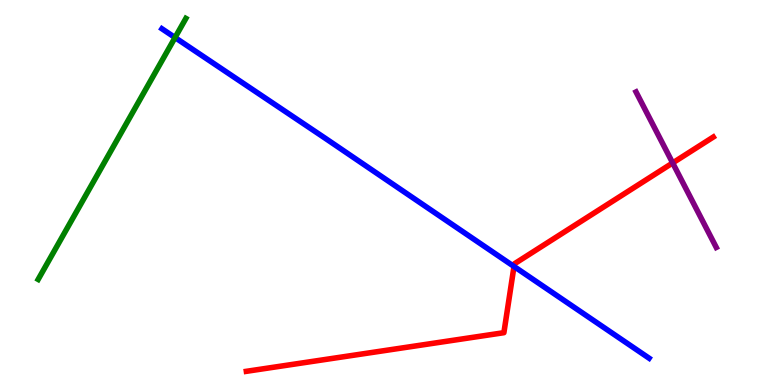[{'lines': ['blue', 'red'], 'intersections': [{'x': 6.63, 'y': 3.08}]}, {'lines': ['green', 'red'], 'intersections': []}, {'lines': ['purple', 'red'], 'intersections': [{'x': 8.68, 'y': 5.77}]}, {'lines': ['blue', 'green'], 'intersections': [{'x': 2.26, 'y': 9.02}]}, {'lines': ['blue', 'purple'], 'intersections': []}, {'lines': ['green', 'purple'], 'intersections': []}]